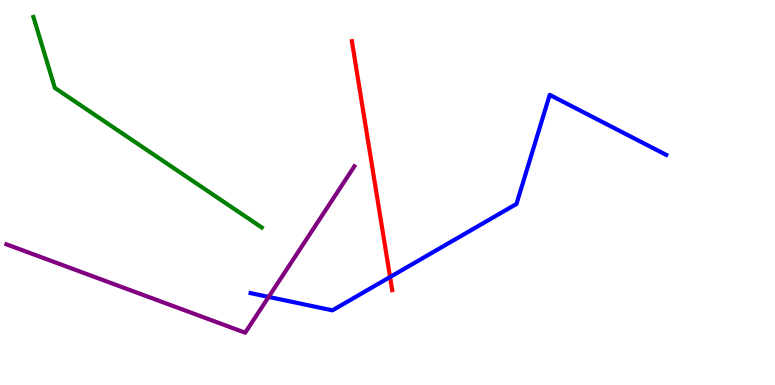[{'lines': ['blue', 'red'], 'intersections': [{'x': 5.03, 'y': 2.8}]}, {'lines': ['green', 'red'], 'intersections': []}, {'lines': ['purple', 'red'], 'intersections': []}, {'lines': ['blue', 'green'], 'intersections': []}, {'lines': ['blue', 'purple'], 'intersections': [{'x': 3.47, 'y': 2.29}]}, {'lines': ['green', 'purple'], 'intersections': []}]